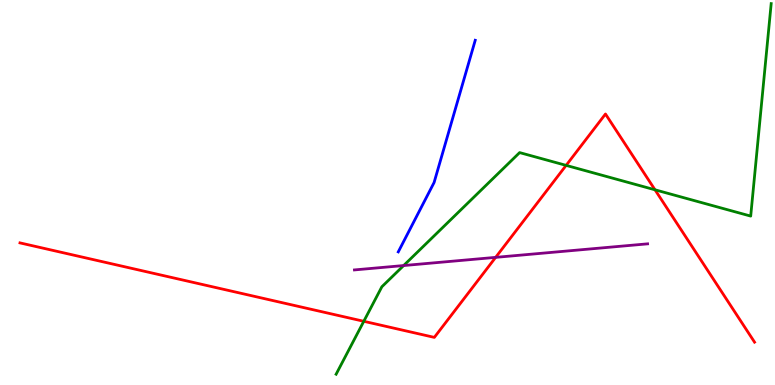[{'lines': ['blue', 'red'], 'intersections': []}, {'lines': ['green', 'red'], 'intersections': [{'x': 4.69, 'y': 1.65}, {'x': 7.3, 'y': 5.7}, {'x': 8.45, 'y': 5.07}]}, {'lines': ['purple', 'red'], 'intersections': [{'x': 6.4, 'y': 3.32}]}, {'lines': ['blue', 'green'], 'intersections': []}, {'lines': ['blue', 'purple'], 'intersections': []}, {'lines': ['green', 'purple'], 'intersections': [{'x': 5.21, 'y': 3.1}]}]